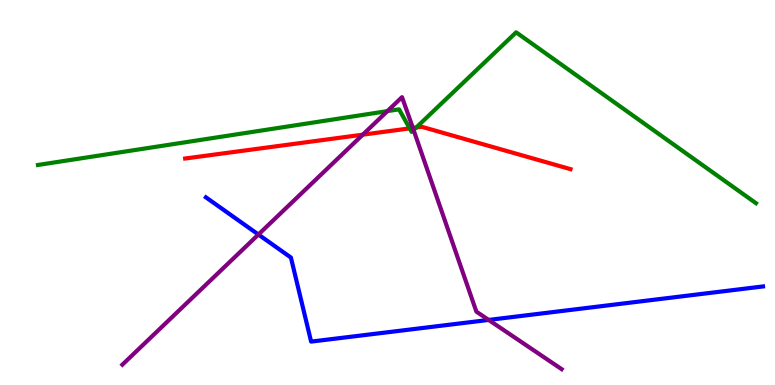[{'lines': ['blue', 'red'], 'intersections': []}, {'lines': ['green', 'red'], 'intersections': [{'x': 5.29, 'y': 6.67}, {'x': 5.37, 'y': 6.69}]}, {'lines': ['purple', 'red'], 'intersections': [{'x': 4.68, 'y': 6.5}, {'x': 5.33, 'y': 6.68}]}, {'lines': ['blue', 'green'], 'intersections': []}, {'lines': ['blue', 'purple'], 'intersections': [{'x': 3.33, 'y': 3.91}, {'x': 6.31, 'y': 1.69}]}, {'lines': ['green', 'purple'], 'intersections': [{'x': 5.0, 'y': 7.11}, {'x': 5.34, 'y': 6.62}]}]